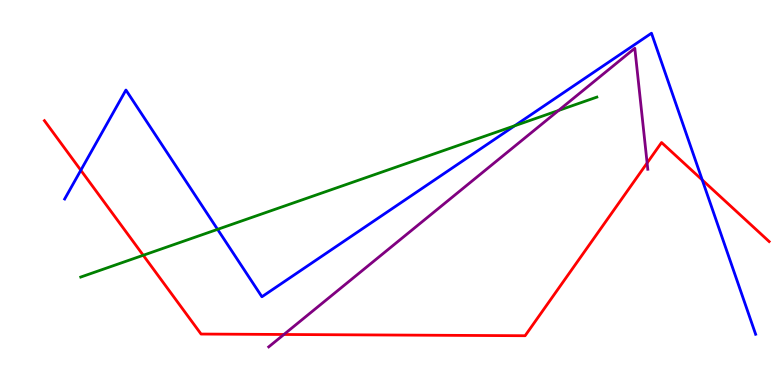[{'lines': ['blue', 'red'], 'intersections': [{'x': 1.04, 'y': 5.58}, {'x': 9.06, 'y': 5.33}]}, {'lines': ['green', 'red'], 'intersections': [{'x': 1.85, 'y': 3.37}]}, {'lines': ['purple', 'red'], 'intersections': [{'x': 3.66, 'y': 1.31}, {'x': 8.35, 'y': 5.77}]}, {'lines': ['blue', 'green'], 'intersections': [{'x': 2.81, 'y': 4.04}, {'x': 6.64, 'y': 6.73}]}, {'lines': ['blue', 'purple'], 'intersections': []}, {'lines': ['green', 'purple'], 'intersections': [{'x': 7.21, 'y': 7.13}]}]